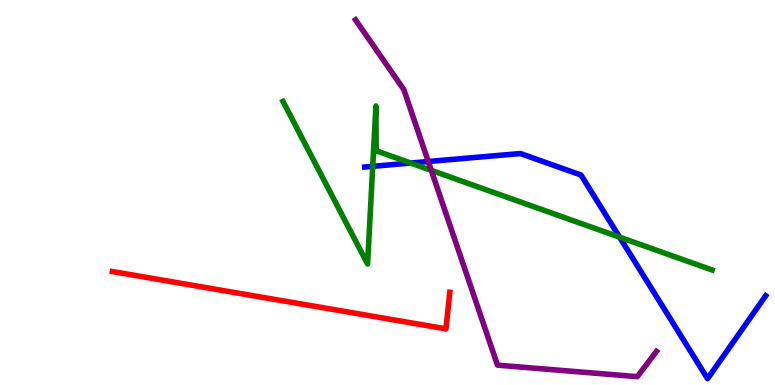[{'lines': ['blue', 'red'], 'intersections': []}, {'lines': ['green', 'red'], 'intersections': []}, {'lines': ['purple', 'red'], 'intersections': []}, {'lines': ['blue', 'green'], 'intersections': [{'x': 4.81, 'y': 5.68}, {'x': 5.3, 'y': 5.77}, {'x': 7.99, 'y': 3.84}]}, {'lines': ['blue', 'purple'], 'intersections': [{'x': 5.53, 'y': 5.8}]}, {'lines': ['green', 'purple'], 'intersections': [{'x': 5.56, 'y': 5.58}]}]